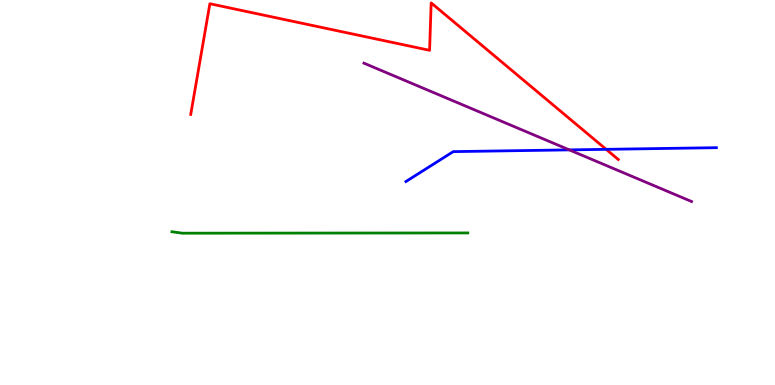[{'lines': ['blue', 'red'], 'intersections': [{'x': 7.82, 'y': 6.12}]}, {'lines': ['green', 'red'], 'intersections': []}, {'lines': ['purple', 'red'], 'intersections': []}, {'lines': ['blue', 'green'], 'intersections': []}, {'lines': ['blue', 'purple'], 'intersections': [{'x': 7.35, 'y': 6.11}]}, {'lines': ['green', 'purple'], 'intersections': []}]